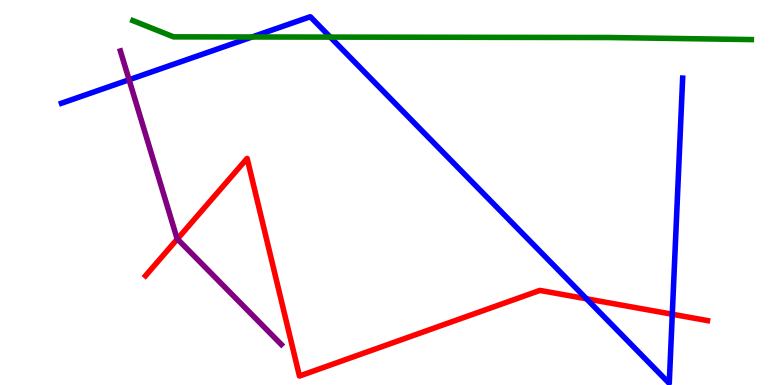[{'lines': ['blue', 'red'], 'intersections': [{'x': 7.57, 'y': 2.24}, {'x': 8.67, 'y': 1.84}]}, {'lines': ['green', 'red'], 'intersections': []}, {'lines': ['purple', 'red'], 'intersections': [{'x': 2.29, 'y': 3.79}]}, {'lines': ['blue', 'green'], 'intersections': [{'x': 3.25, 'y': 9.04}, {'x': 4.26, 'y': 9.04}]}, {'lines': ['blue', 'purple'], 'intersections': [{'x': 1.67, 'y': 7.93}]}, {'lines': ['green', 'purple'], 'intersections': []}]